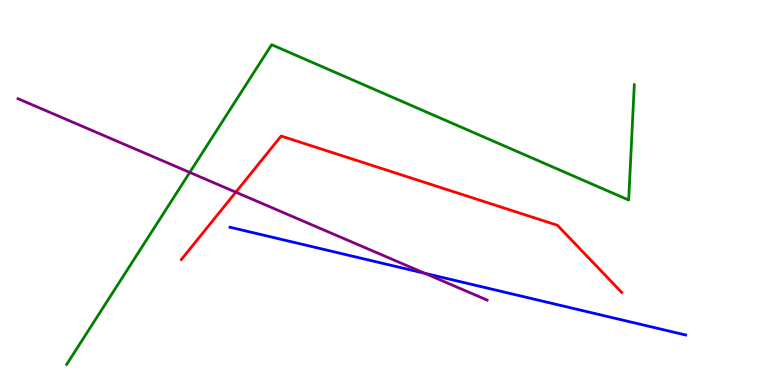[{'lines': ['blue', 'red'], 'intersections': []}, {'lines': ['green', 'red'], 'intersections': []}, {'lines': ['purple', 'red'], 'intersections': [{'x': 3.04, 'y': 5.01}]}, {'lines': ['blue', 'green'], 'intersections': []}, {'lines': ['blue', 'purple'], 'intersections': [{'x': 5.48, 'y': 2.9}]}, {'lines': ['green', 'purple'], 'intersections': [{'x': 2.45, 'y': 5.52}]}]